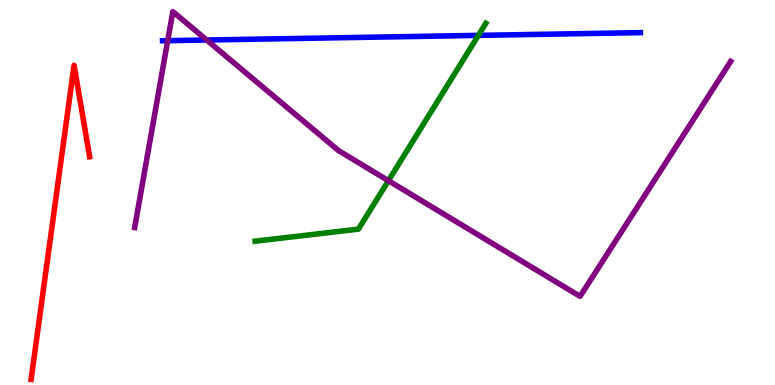[{'lines': ['blue', 'red'], 'intersections': []}, {'lines': ['green', 'red'], 'intersections': []}, {'lines': ['purple', 'red'], 'intersections': []}, {'lines': ['blue', 'green'], 'intersections': [{'x': 6.17, 'y': 9.08}]}, {'lines': ['blue', 'purple'], 'intersections': [{'x': 2.16, 'y': 8.94}, {'x': 2.67, 'y': 8.96}]}, {'lines': ['green', 'purple'], 'intersections': [{'x': 5.01, 'y': 5.31}]}]